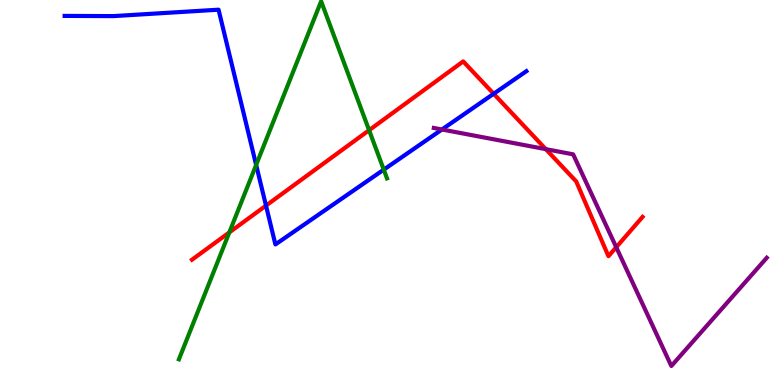[{'lines': ['blue', 'red'], 'intersections': [{'x': 3.43, 'y': 4.66}, {'x': 6.37, 'y': 7.56}]}, {'lines': ['green', 'red'], 'intersections': [{'x': 2.96, 'y': 3.96}, {'x': 4.76, 'y': 6.62}]}, {'lines': ['purple', 'red'], 'intersections': [{'x': 7.04, 'y': 6.13}, {'x': 7.95, 'y': 3.58}]}, {'lines': ['blue', 'green'], 'intersections': [{'x': 3.31, 'y': 5.72}, {'x': 4.95, 'y': 5.59}]}, {'lines': ['blue', 'purple'], 'intersections': [{'x': 5.7, 'y': 6.64}]}, {'lines': ['green', 'purple'], 'intersections': []}]